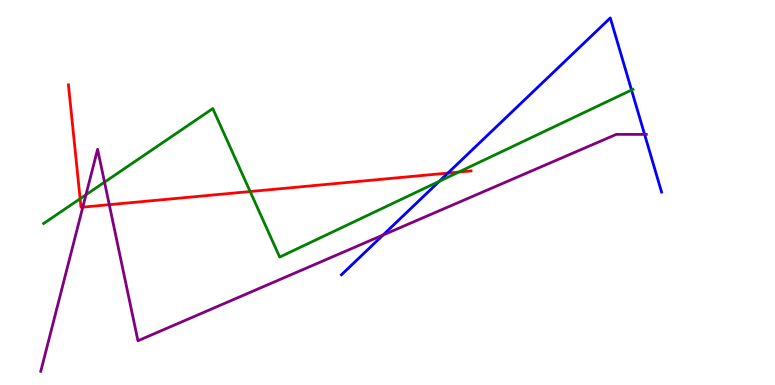[{'lines': ['blue', 'red'], 'intersections': [{'x': 5.78, 'y': 5.5}]}, {'lines': ['green', 'red'], 'intersections': [{'x': 1.03, 'y': 4.84}, {'x': 3.23, 'y': 5.03}, {'x': 5.92, 'y': 5.53}]}, {'lines': ['purple', 'red'], 'intersections': [{'x': 1.07, 'y': 4.62}, {'x': 1.41, 'y': 4.68}]}, {'lines': ['blue', 'green'], 'intersections': [{'x': 5.67, 'y': 5.29}, {'x': 8.15, 'y': 7.66}]}, {'lines': ['blue', 'purple'], 'intersections': [{'x': 4.94, 'y': 3.9}, {'x': 8.32, 'y': 6.51}]}, {'lines': ['green', 'purple'], 'intersections': [{'x': 1.11, 'y': 4.94}, {'x': 1.35, 'y': 5.27}]}]